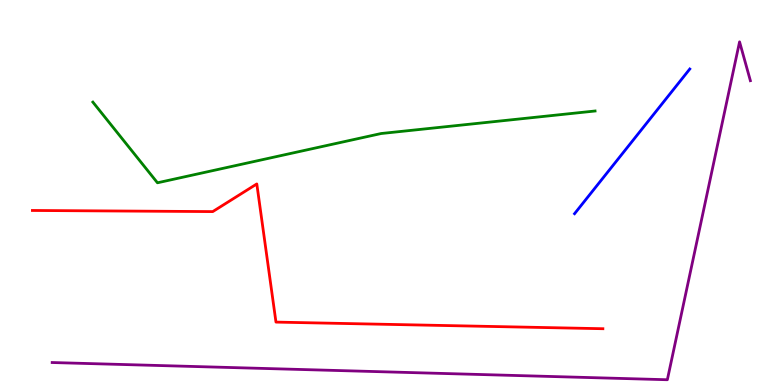[{'lines': ['blue', 'red'], 'intersections': []}, {'lines': ['green', 'red'], 'intersections': []}, {'lines': ['purple', 'red'], 'intersections': []}, {'lines': ['blue', 'green'], 'intersections': []}, {'lines': ['blue', 'purple'], 'intersections': []}, {'lines': ['green', 'purple'], 'intersections': []}]